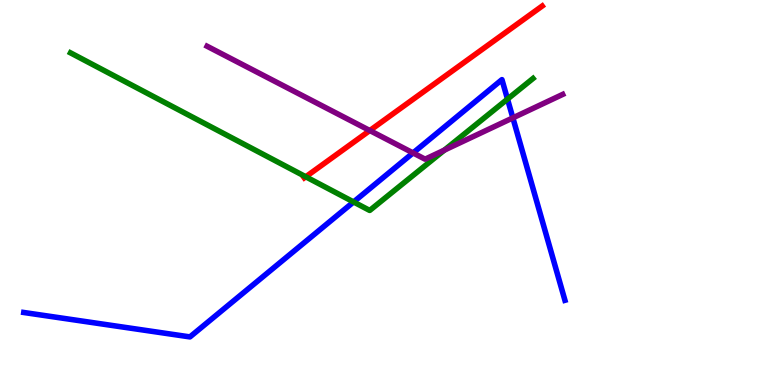[{'lines': ['blue', 'red'], 'intersections': []}, {'lines': ['green', 'red'], 'intersections': [{'x': 3.95, 'y': 5.41}]}, {'lines': ['purple', 'red'], 'intersections': [{'x': 4.77, 'y': 6.61}]}, {'lines': ['blue', 'green'], 'intersections': [{'x': 4.56, 'y': 4.75}, {'x': 6.55, 'y': 7.43}]}, {'lines': ['blue', 'purple'], 'intersections': [{'x': 5.33, 'y': 6.03}, {'x': 6.62, 'y': 6.94}]}, {'lines': ['green', 'purple'], 'intersections': [{'x': 5.73, 'y': 6.1}]}]